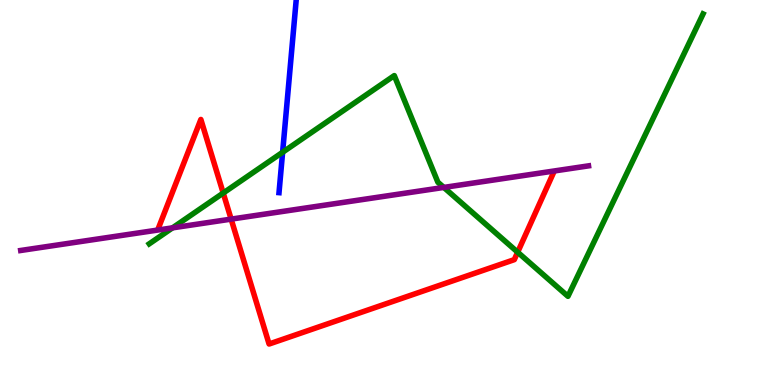[{'lines': ['blue', 'red'], 'intersections': []}, {'lines': ['green', 'red'], 'intersections': [{'x': 2.88, 'y': 4.99}, {'x': 6.68, 'y': 3.45}]}, {'lines': ['purple', 'red'], 'intersections': [{'x': 2.98, 'y': 4.31}]}, {'lines': ['blue', 'green'], 'intersections': [{'x': 3.65, 'y': 6.05}]}, {'lines': ['blue', 'purple'], 'intersections': []}, {'lines': ['green', 'purple'], 'intersections': [{'x': 2.23, 'y': 4.08}, {'x': 5.73, 'y': 5.13}]}]